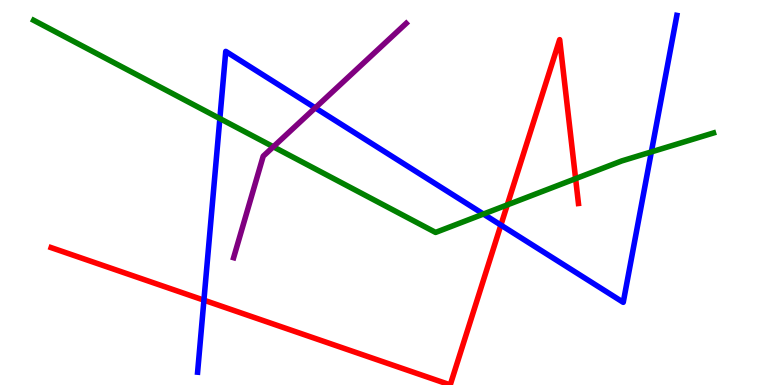[{'lines': ['blue', 'red'], 'intersections': [{'x': 2.63, 'y': 2.2}, {'x': 6.46, 'y': 4.15}]}, {'lines': ['green', 'red'], 'intersections': [{'x': 6.55, 'y': 4.68}, {'x': 7.43, 'y': 5.36}]}, {'lines': ['purple', 'red'], 'intersections': []}, {'lines': ['blue', 'green'], 'intersections': [{'x': 2.84, 'y': 6.92}, {'x': 6.24, 'y': 4.44}, {'x': 8.4, 'y': 6.05}]}, {'lines': ['blue', 'purple'], 'intersections': [{'x': 4.07, 'y': 7.2}]}, {'lines': ['green', 'purple'], 'intersections': [{'x': 3.53, 'y': 6.19}]}]